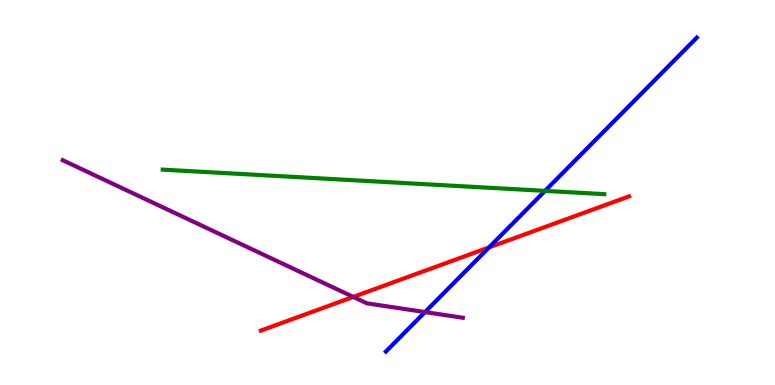[{'lines': ['blue', 'red'], 'intersections': [{'x': 6.31, 'y': 3.57}]}, {'lines': ['green', 'red'], 'intersections': []}, {'lines': ['purple', 'red'], 'intersections': [{'x': 4.56, 'y': 2.29}]}, {'lines': ['blue', 'green'], 'intersections': [{'x': 7.03, 'y': 5.04}]}, {'lines': ['blue', 'purple'], 'intersections': [{'x': 5.48, 'y': 1.89}]}, {'lines': ['green', 'purple'], 'intersections': []}]